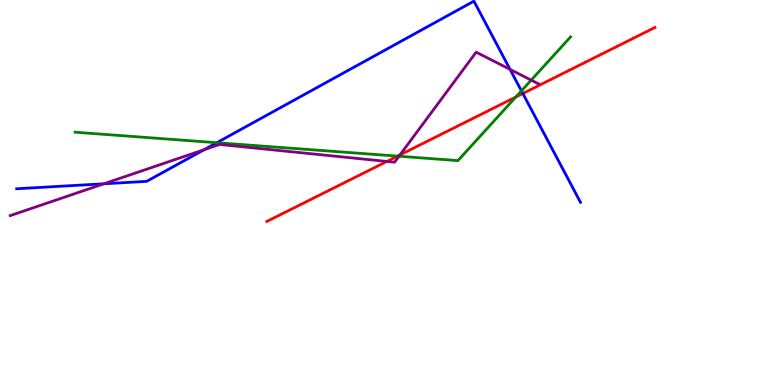[{'lines': ['blue', 'red'], 'intersections': [{'x': 6.75, 'y': 7.57}]}, {'lines': ['green', 'red'], 'intersections': [{'x': 5.13, 'y': 5.94}, {'x': 6.66, 'y': 7.48}]}, {'lines': ['purple', 'red'], 'intersections': [{'x': 4.99, 'y': 5.81}, {'x': 5.16, 'y': 5.98}]}, {'lines': ['blue', 'green'], 'intersections': [{'x': 2.8, 'y': 6.29}, {'x': 6.73, 'y': 7.64}]}, {'lines': ['blue', 'purple'], 'intersections': [{'x': 1.34, 'y': 5.23}, {'x': 2.63, 'y': 6.11}, {'x': 6.58, 'y': 8.2}]}, {'lines': ['green', 'purple'], 'intersections': [{'x': 5.15, 'y': 5.94}, {'x': 6.85, 'y': 7.92}]}]